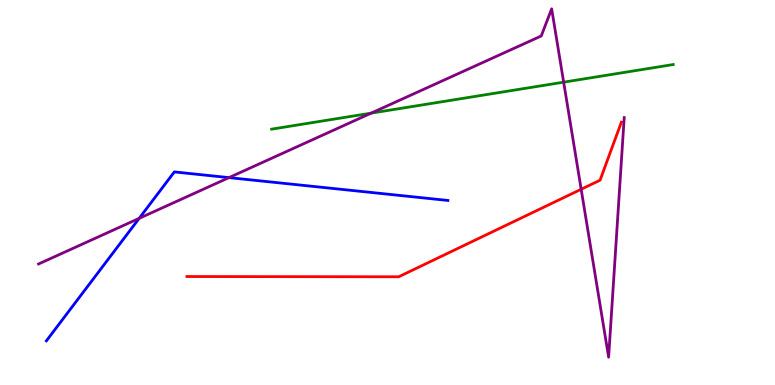[{'lines': ['blue', 'red'], 'intersections': []}, {'lines': ['green', 'red'], 'intersections': []}, {'lines': ['purple', 'red'], 'intersections': [{'x': 7.5, 'y': 5.08}]}, {'lines': ['blue', 'green'], 'intersections': []}, {'lines': ['blue', 'purple'], 'intersections': [{'x': 1.8, 'y': 4.33}, {'x': 2.95, 'y': 5.39}]}, {'lines': ['green', 'purple'], 'intersections': [{'x': 4.79, 'y': 7.06}, {'x': 7.27, 'y': 7.87}]}]